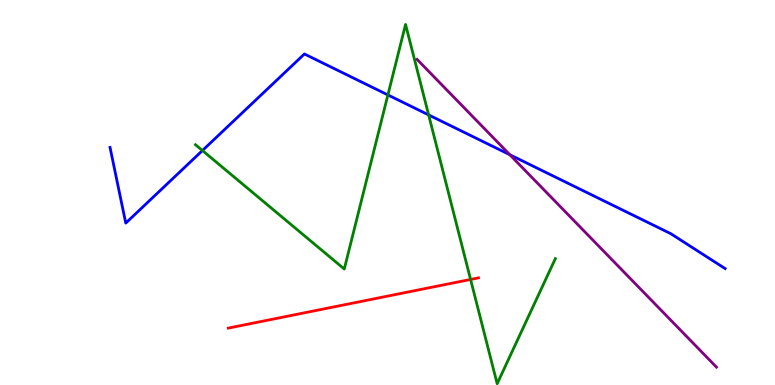[{'lines': ['blue', 'red'], 'intersections': []}, {'lines': ['green', 'red'], 'intersections': [{'x': 6.07, 'y': 2.74}]}, {'lines': ['purple', 'red'], 'intersections': []}, {'lines': ['blue', 'green'], 'intersections': [{'x': 2.61, 'y': 6.09}, {'x': 5.01, 'y': 7.53}, {'x': 5.53, 'y': 7.02}]}, {'lines': ['blue', 'purple'], 'intersections': [{'x': 6.58, 'y': 5.98}]}, {'lines': ['green', 'purple'], 'intersections': []}]